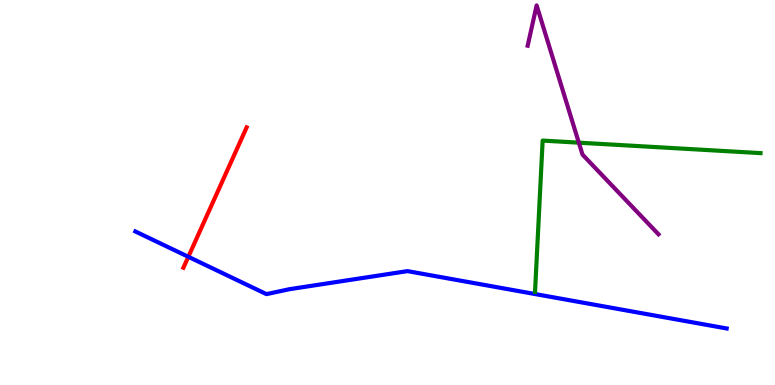[{'lines': ['blue', 'red'], 'intersections': [{'x': 2.43, 'y': 3.33}]}, {'lines': ['green', 'red'], 'intersections': []}, {'lines': ['purple', 'red'], 'intersections': []}, {'lines': ['blue', 'green'], 'intersections': []}, {'lines': ['blue', 'purple'], 'intersections': []}, {'lines': ['green', 'purple'], 'intersections': [{'x': 7.47, 'y': 6.29}]}]